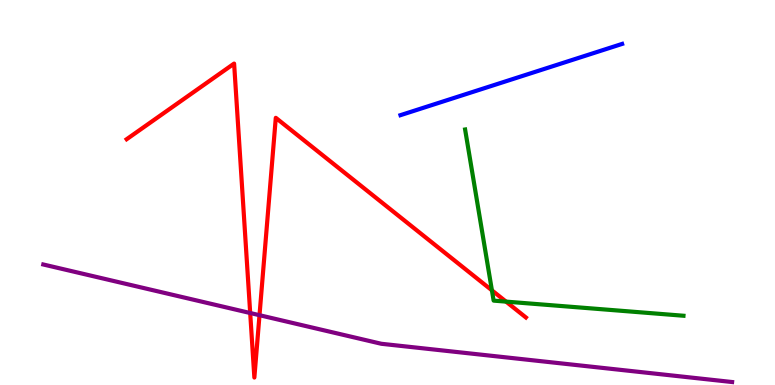[{'lines': ['blue', 'red'], 'intersections': []}, {'lines': ['green', 'red'], 'intersections': [{'x': 6.35, 'y': 2.46}, {'x': 6.53, 'y': 2.17}]}, {'lines': ['purple', 'red'], 'intersections': [{'x': 3.23, 'y': 1.87}, {'x': 3.35, 'y': 1.81}]}, {'lines': ['blue', 'green'], 'intersections': []}, {'lines': ['blue', 'purple'], 'intersections': []}, {'lines': ['green', 'purple'], 'intersections': []}]